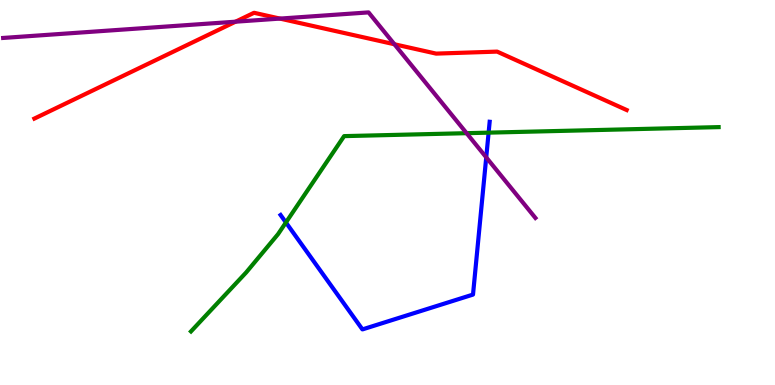[{'lines': ['blue', 'red'], 'intersections': []}, {'lines': ['green', 'red'], 'intersections': []}, {'lines': ['purple', 'red'], 'intersections': [{'x': 3.04, 'y': 9.44}, {'x': 3.61, 'y': 9.52}, {'x': 5.09, 'y': 8.85}]}, {'lines': ['blue', 'green'], 'intersections': [{'x': 3.69, 'y': 4.22}, {'x': 6.3, 'y': 6.55}]}, {'lines': ['blue', 'purple'], 'intersections': [{'x': 6.27, 'y': 5.91}]}, {'lines': ['green', 'purple'], 'intersections': [{'x': 6.02, 'y': 6.54}]}]